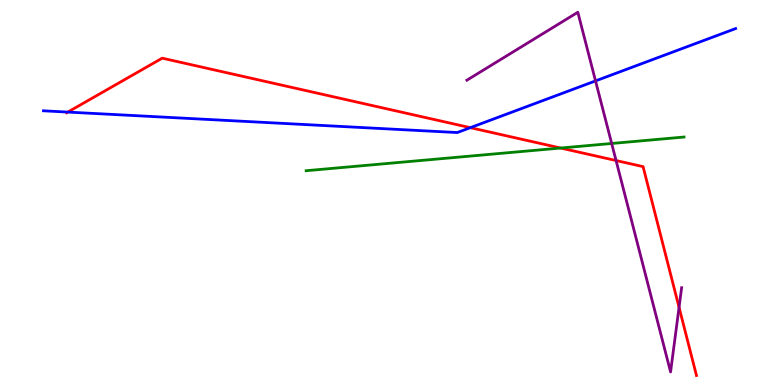[{'lines': ['blue', 'red'], 'intersections': [{'x': 0.875, 'y': 7.09}, {'x': 6.07, 'y': 6.68}]}, {'lines': ['green', 'red'], 'intersections': [{'x': 7.23, 'y': 6.16}]}, {'lines': ['purple', 'red'], 'intersections': [{'x': 7.95, 'y': 5.83}, {'x': 8.76, 'y': 2.02}]}, {'lines': ['blue', 'green'], 'intersections': []}, {'lines': ['blue', 'purple'], 'intersections': [{'x': 7.68, 'y': 7.9}]}, {'lines': ['green', 'purple'], 'intersections': [{'x': 7.89, 'y': 6.27}]}]